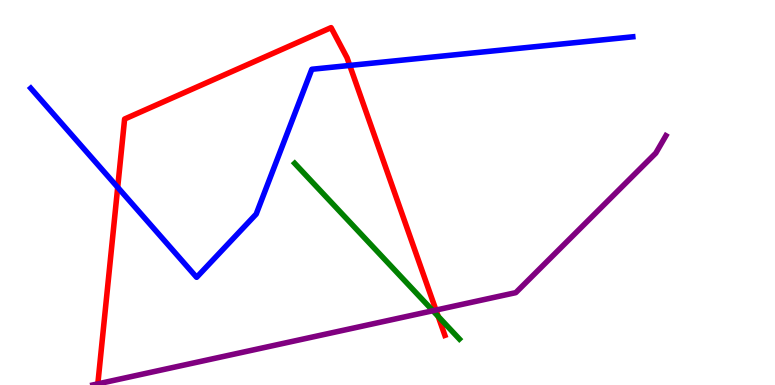[{'lines': ['blue', 'red'], 'intersections': [{'x': 1.52, 'y': 5.13}, {'x': 4.51, 'y': 8.3}]}, {'lines': ['green', 'red'], 'intersections': [{'x': 5.65, 'y': 1.78}]}, {'lines': ['purple', 'red'], 'intersections': [{'x': 1.26, 'y': 0.0293}, {'x': 5.63, 'y': 1.95}]}, {'lines': ['blue', 'green'], 'intersections': []}, {'lines': ['blue', 'purple'], 'intersections': []}, {'lines': ['green', 'purple'], 'intersections': [{'x': 5.59, 'y': 1.93}]}]